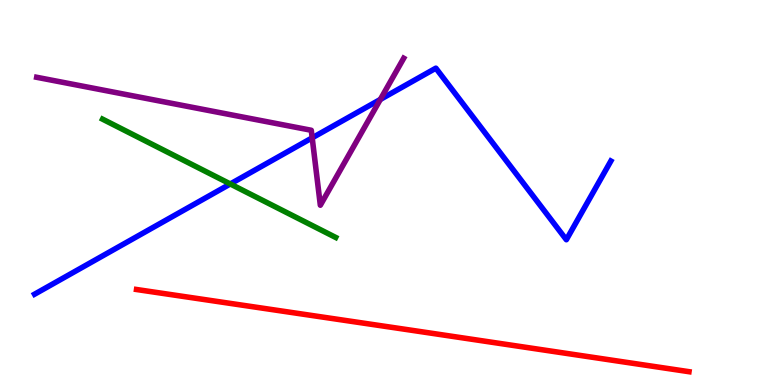[{'lines': ['blue', 'red'], 'intersections': []}, {'lines': ['green', 'red'], 'intersections': []}, {'lines': ['purple', 'red'], 'intersections': []}, {'lines': ['blue', 'green'], 'intersections': [{'x': 2.97, 'y': 5.22}]}, {'lines': ['blue', 'purple'], 'intersections': [{'x': 4.03, 'y': 6.42}, {'x': 4.91, 'y': 7.42}]}, {'lines': ['green', 'purple'], 'intersections': []}]